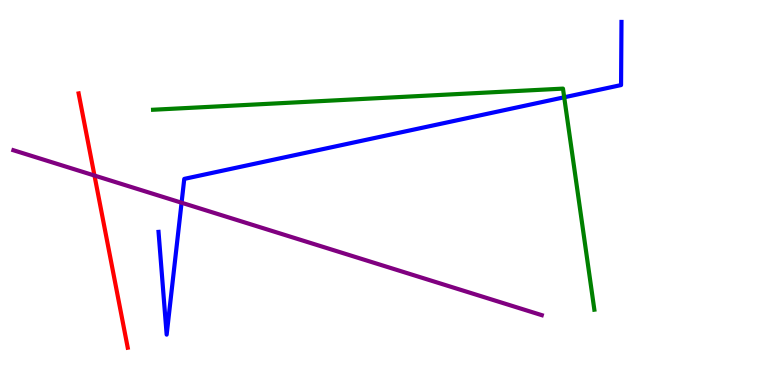[{'lines': ['blue', 'red'], 'intersections': []}, {'lines': ['green', 'red'], 'intersections': []}, {'lines': ['purple', 'red'], 'intersections': [{'x': 1.22, 'y': 5.44}]}, {'lines': ['blue', 'green'], 'intersections': [{'x': 7.28, 'y': 7.47}]}, {'lines': ['blue', 'purple'], 'intersections': [{'x': 2.34, 'y': 4.73}]}, {'lines': ['green', 'purple'], 'intersections': []}]